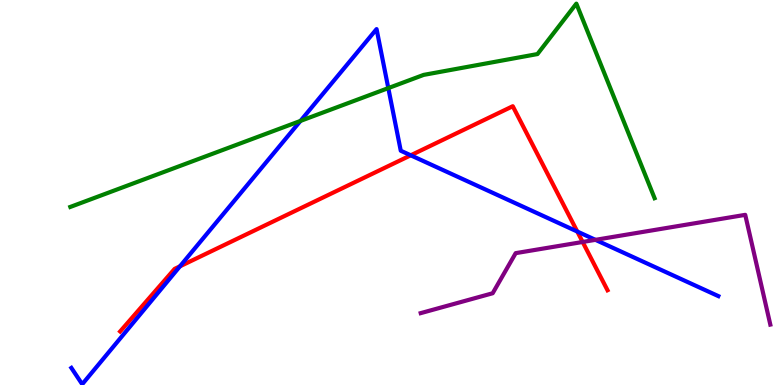[{'lines': ['blue', 'red'], 'intersections': [{'x': 2.32, 'y': 3.08}, {'x': 5.3, 'y': 5.97}, {'x': 7.45, 'y': 3.99}]}, {'lines': ['green', 'red'], 'intersections': []}, {'lines': ['purple', 'red'], 'intersections': [{'x': 7.52, 'y': 3.71}]}, {'lines': ['blue', 'green'], 'intersections': [{'x': 3.88, 'y': 6.86}, {'x': 5.01, 'y': 7.71}]}, {'lines': ['blue', 'purple'], 'intersections': [{'x': 7.68, 'y': 3.77}]}, {'lines': ['green', 'purple'], 'intersections': []}]